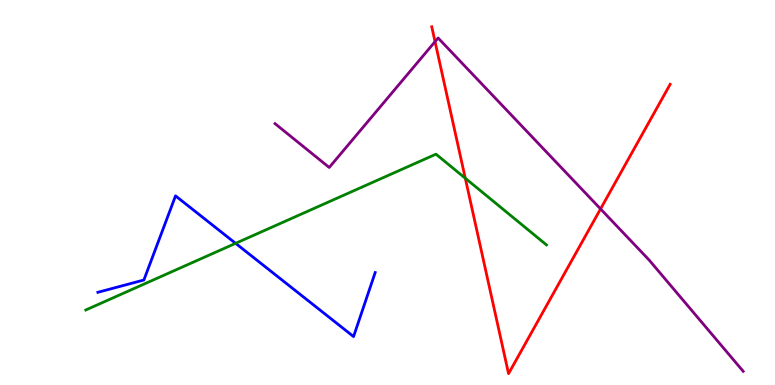[{'lines': ['blue', 'red'], 'intersections': []}, {'lines': ['green', 'red'], 'intersections': [{'x': 6.0, 'y': 5.37}]}, {'lines': ['purple', 'red'], 'intersections': [{'x': 5.61, 'y': 8.92}, {'x': 7.75, 'y': 4.57}]}, {'lines': ['blue', 'green'], 'intersections': [{'x': 3.04, 'y': 3.68}]}, {'lines': ['blue', 'purple'], 'intersections': []}, {'lines': ['green', 'purple'], 'intersections': []}]